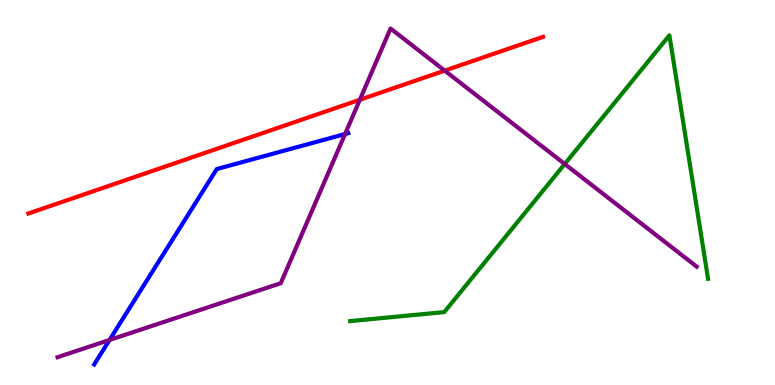[{'lines': ['blue', 'red'], 'intersections': []}, {'lines': ['green', 'red'], 'intersections': []}, {'lines': ['purple', 'red'], 'intersections': [{'x': 4.64, 'y': 7.41}, {'x': 5.74, 'y': 8.17}]}, {'lines': ['blue', 'green'], 'intersections': []}, {'lines': ['blue', 'purple'], 'intersections': [{'x': 1.41, 'y': 1.17}, {'x': 4.45, 'y': 6.52}]}, {'lines': ['green', 'purple'], 'intersections': [{'x': 7.29, 'y': 5.74}]}]